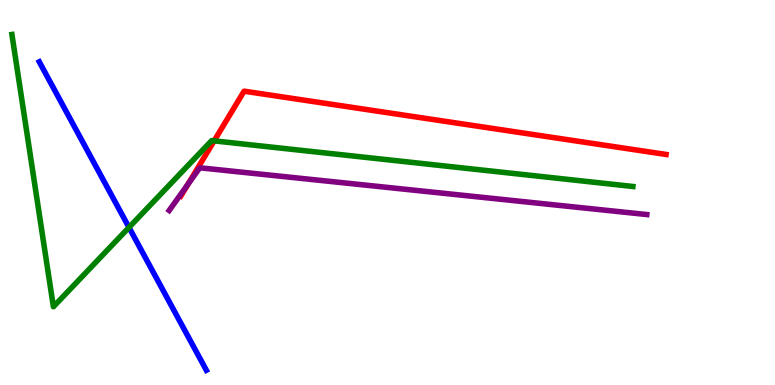[{'lines': ['blue', 'red'], 'intersections': []}, {'lines': ['green', 'red'], 'intersections': [{'x': 2.76, 'y': 6.34}]}, {'lines': ['purple', 'red'], 'intersections': [{'x': 2.43, 'y': 5.22}]}, {'lines': ['blue', 'green'], 'intersections': [{'x': 1.66, 'y': 4.09}]}, {'lines': ['blue', 'purple'], 'intersections': []}, {'lines': ['green', 'purple'], 'intersections': []}]